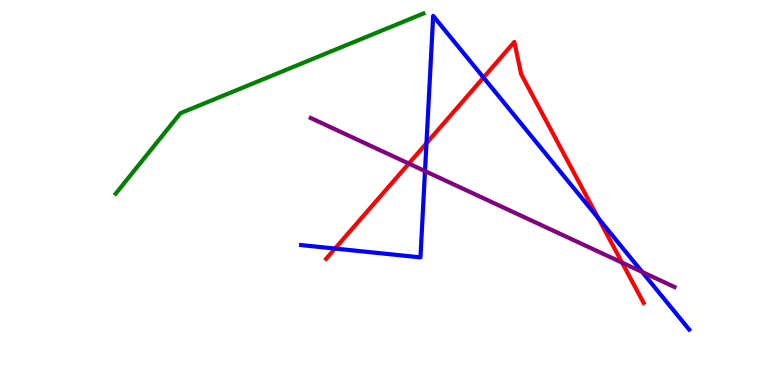[{'lines': ['blue', 'red'], 'intersections': [{'x': 4.32, 'y': 3.54}, {'x': 5.5, 'y': 6.28}, {'x': 6.24, 'y': 7.99}, {'x': 7.72, 'y': 4.33}]}, {'lines': ['green', 'red'], 'intersections': []}, {'lines': ['purple', 'red'], 'intersections': [{'x': 5.27, 'y': 5.75}, {'x': 8.03, 'y': 3.18}]}, {'lines': ['blue', 'green'], 'intersections': []}, {'lines': ['blue', 'purple'], 'intersections': [{'x': 5.48, 'y': 5.56}, {'x': 8.29, 'y': 2.94}]}, {'lines': ['green', 'purple'], 'intersections': []}]